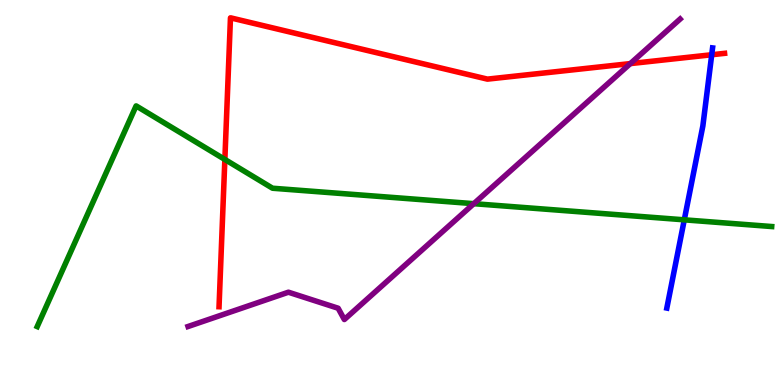[{'lines': ['blue', 'red'], 'intersections': [{'x': 9.18, 'y': 8.58}]}, {'lines': ['green', 'red'], 'intersections': [{'x': 2.9, 'y': 5.86}]}, {'lines': ['purple', 'red'], 'intersections': [{'x': 8.13, 'y': 8.35}]}, {'lines': ['blue', 'green'], 'intersections': [{'x': 8.83, 'y': 4.29}]}, {'lines': ['blue', 'purple'], 'intersections': []}, {'lines': ['green', 'purple'], 'intersections': [{'x': 6.11, 'y': 4.71}]}]